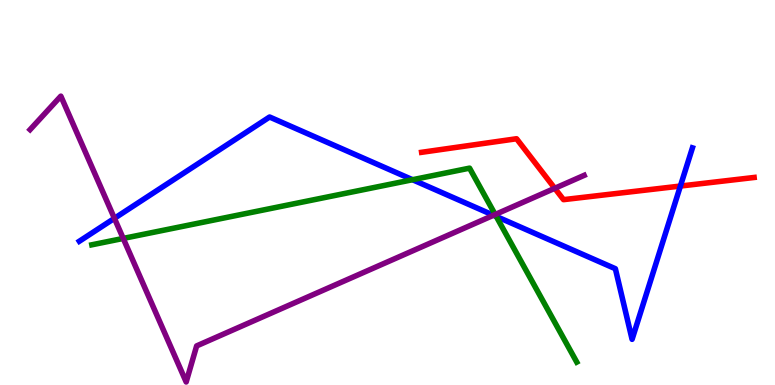[{'lines': ['blue', 'red'], 'intersections': [{'x': 8.78, 'y': 5.17}]}, {'lines': ['green', 'red'], 'intersections': []}, {'lines': ['purple', 'red'], 'intersections': [{'x': 7.16, 'y': 5.11}]}, {'lines': ['blue', 'green'], 'intersections': [{'x': 5.32, 'y': 5.33}, {'x': 6.4, 'y': 4.38}]}, {'lines': ['blue', 'purple'], 'intersections': [{'x': 1.48, 'y': 4.33}, {'x': 6.37, 'y': 4.41}]}, {'lines': ['green', 'purple'], 'intersections': [{'x': 1.59, 'y': 3.81}, {'x': 6.39, 'y': 4.43}]}]